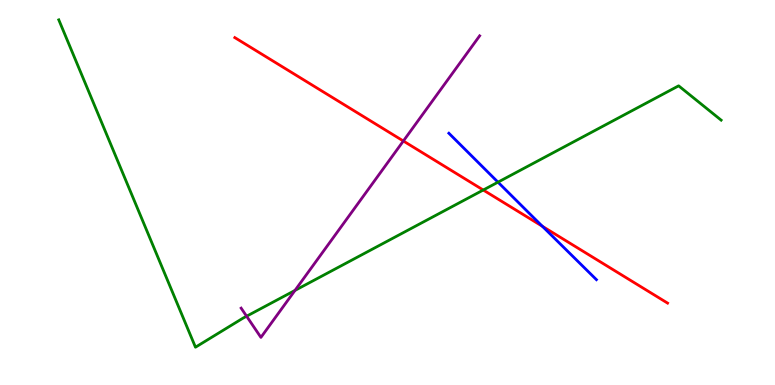[{'lines': ['blue', 'red'], 'intersections': [{'x': 7.0, 'y': 4.12}]}, {'lines': ['green', 'red'], 'intersections': [{'x': 6.24, 'y': 5.06}]}, {'lines': ['purple', 'red'], 'intersections': [{'x': 5.2, 'y': 6.34}]}, {'lines': ['blue', 'green'], 'intersections': [{'x': 6.43, 'y': 5.27}]}, {'lines': ['blue', 'purple'], 'intersections': []}, {'lines': ['green', 'purple'], 'intersections': [{'x': 3.18, 'y': 1.79}, {'x': 3.81, 'y': 2.46}]}]